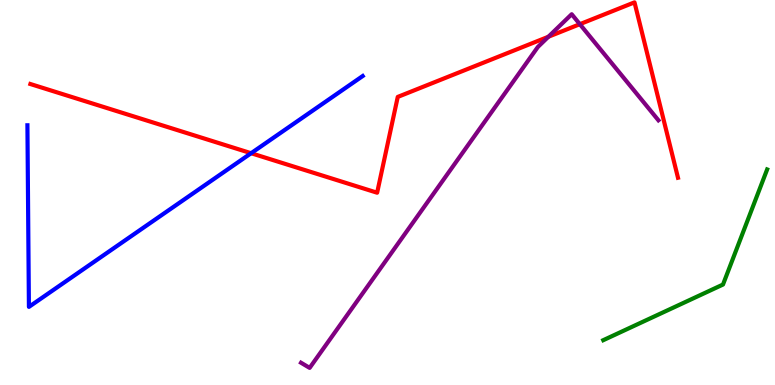[{'lines': ['blue', 'red'], 'intersections': [{'x': 3.24, 'y': 6.02}]}, {'lines': ['green', 'red'], 'intersections': []}, {'lines': ['purple', 'red'], 'intersections': [{'x': 7.08, 'y': 9.05}, {'x': 7.48, 'y': 9.37}]}, {'lines': ['blue', 'green'], 'intersections': []}, {'lines': ['blue', 'purple'], 'intersections': []}, {'lines': ['green', 'purple'], 'intersections': []}]